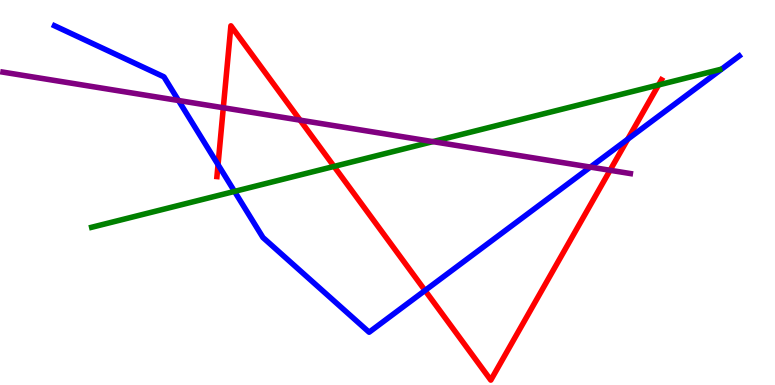[{'lines': ['blue', 'red'], 'intersections': [{'x': 2.81, 'y': 5.72}, {'x': 5.48, 'y': 2.46}, {'x': 8.1, 'y': 6.38}]}, {'lines': ['green', 'red'], 'intersections': [{'x': 4.31, 'y': 5.68}, {'x': 8.5, 'y': 7.79}]}, {'lines': ['purple', 'red'], 'intersections': [{'x': 2.88, 'y': 7.2}, {'x': 3.87, 'y': 6.88}, {'x': 7.87, 'y': 5.58}]}, {'lines': ['blue', 'green'], 'intersections': [{'x': 3.03, 'y': 5.03}]}, {'lines': ['blue', 'purple'], 'intersections': [{'x': 2.3, 'y': 7.39}, {'x': 7.62, 'y': 5.66}]}, {'lines': ['green', 'purple'], 'intersections': [{'x': 5.58, 'y': 6.32}]}]